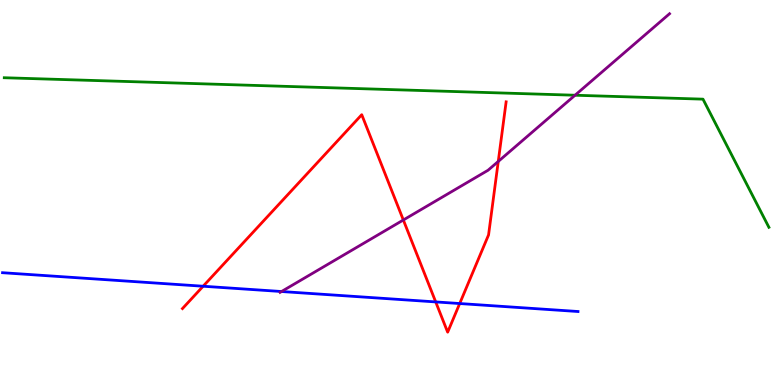[{'lines': ['blue', 'red'], 'intersections': [{'x': 2.62, 'y': 2.57}, {'x': 5.62, 'y': 2.16}, {'x': 5.93, 'y': 2.12}]}, {'lines': ['green', 'red'], 'intersections': []}, {'lines': ['purple', 'red'], 'intersections': [{'x': 5.2, 'y': 4.29}, {'x': 6.43, 'y': 5.81}]}, {'lines': ['blue', 'green'], 'intersections': []}, {'lines': ['blue', 'purple'], 'intersections': [{'x': 3.63, 'y': 2.43}]}, {'lines': ['green', 'purple'], 'intersections': [{'x': 7.42, 'y': 7.53}]}]